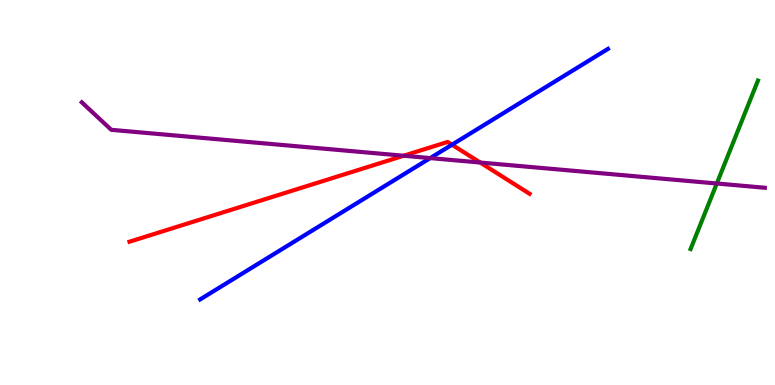[{'lines': ['blue', 'red'], 'intersections': [{'x': 5.83, 'y': 6.24}]}, {'lines': ['green', 'red'], 'intersections': []}, {'lines': ['purple', 'red'], 'intersections': [{'x': 5.21, 'y': 5.95}, {'x': 6.2, 'y': 5.78}]}, {'lines': ['blue', 'green'], 'intersections': []}, {'lines': ['blue', 'purple'], 'intersections': [{'x': 5.55, 'y': 5.89}]}, {'lines': ['green', 'purple'], 'intersections': [{'x': 9.25, 'y': 5.23}]}]